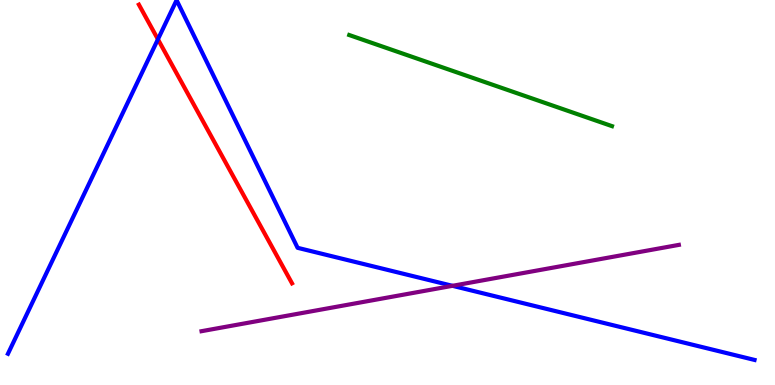[{'lines': ['blue', 'red'], 'intersections': [{'x': 2.04, 'y': 8.98}]}, {'lines': ['green', 'red'], 'intersections': []}, {'lines': ['purple', 'red'], 'intersections': []}, {'lines': ['blue', 'green'], 'intersections': []}, {'lines': ['blue', 'purple'], 'intersections': [{'x': 5.84, 'y': 2.58}]}, {'lines': ['green', 'purple'], 'intersections': []}]